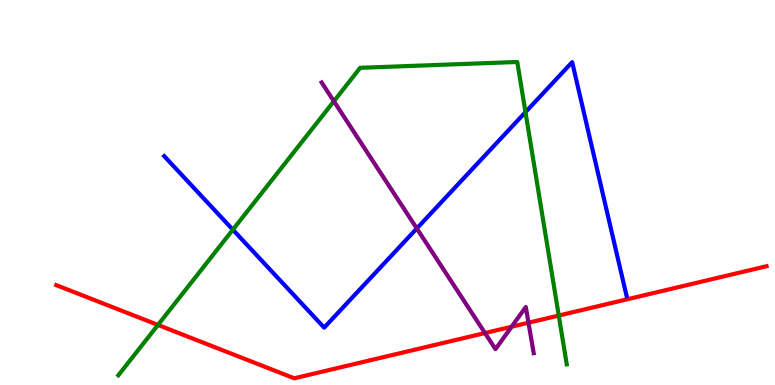[{'lines': ['blue', 'red'], 'intersections': []}, {'lines': ['green', 'red'], 'intersections': [{'x': 2.04, 'y': 1.56}, {'x': 7.21, 'y': 1.8}]}, {'lines': ['purple', 'red'], 'intersections': [{'x': 6.26, 'y': 1.35}, {'x': 6.6, 'y': 1.51}, {'x': 6.82, 'y': 1.62}]}, {'lines': ['blue', 'green'], 'intersections': [{'x': 3.0, 'y': 4.03}, {'x': 6.78, 'y': 7.09}]}, {'lines': ['blue', 'purple'], 'intersections': [{'x': 5.38, 'y': 4.07}]}, {'lines': ['green', 'purple'], 'intersections': [{'x': 4.31, 'y': 7.37}]}]